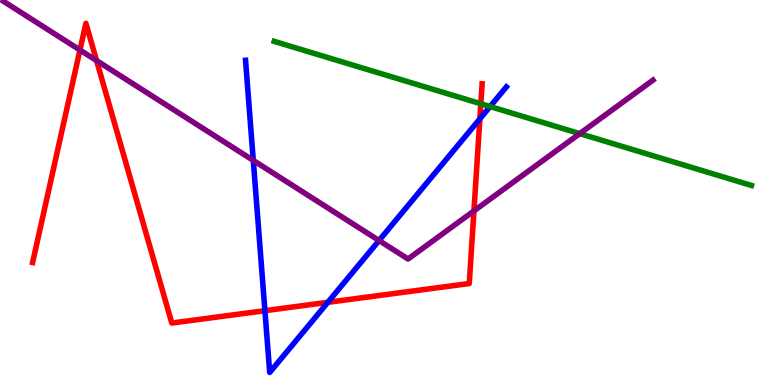[{'lines': ['blue', 'red'], 'intersections': [{'x': 3.42, 'y': 1.93}, {'x': 4.23, 'y': 2.15}, {'x': 6.19, 'y': 6.91}]}, {'lines': ['green', 'red'], 'intersections': [{'x': 6.2, 'y': 7.31}]}, {'lines': ['purple', 'red'], 'intersections': [{'x': 1.03, 'y': 8.7}, {'x': 1.25, 'y': 8.43}, {'x': 6.12, 'y': 4.52}]}, {'lines': ['blue', 'green'], 'intersections': [{'x': 6.32, 'y': 7.23}]}, {'lines': ['blue', 'purple'], 'intersections': [{'x': 3.27, 'y': 5.83}, {'x': 4.89, 'y': 3.75}]}, {'lines': ['green', 'purple'], 'intersections': [{'x': 7.48, 'y': 6.53}]}]